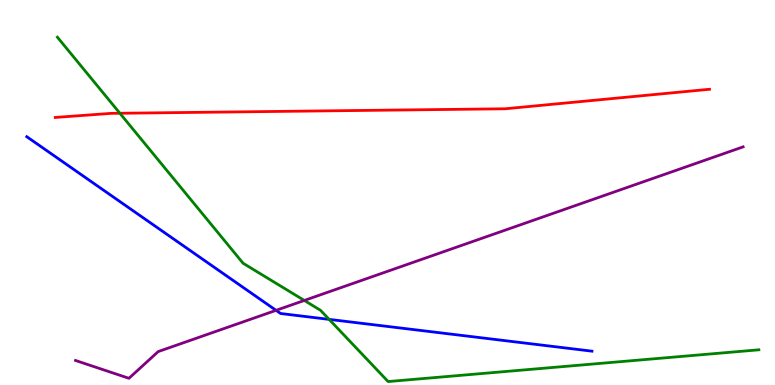[{'lines': ['blue', 'red'], 'intersections': []}, {'lines': ['green', 'red'], 'intersections': [{'x': 1.55, 'y': 7.06}]}, {'lines': ['purple', 'red'], 'intersections': []}, {'lines': ['blue', 'green'], 'intersections': [{'x': 4.25, 'y': 1.7}]}, {'lines': ['blue', 'purple'], 'intersections': [{'x': 3.56, 'y': 1.94}]}, {'lines': ['green', 'purple'], 'intersections': [{'x': 3.93, 'y': 2.2}]}]